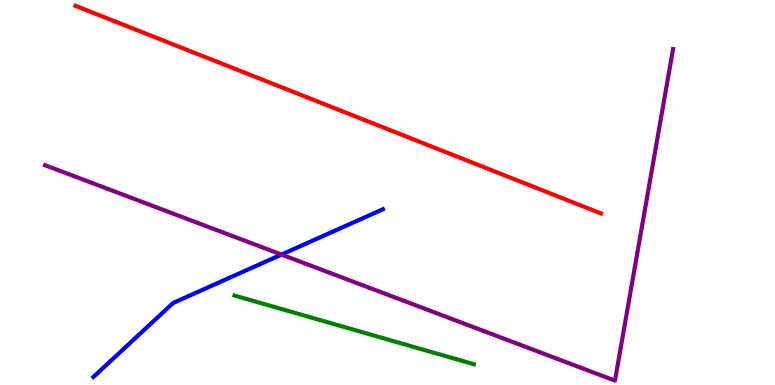[{'lines': ['blue', 'red'], 'intersections': []}, {'lines': ['green', 'red'], 'intersections': []}, {'lines': ['purple', 'red'], 'intersections': []}, {'lines': ['blue', 'green'], 'intersections': []}, {'lines': ['blue', 'purple'], 'intersections': [{'x': 3.63, 'y': 3.39}]}, {'lines': ['green', 'purple'], 'intersections': []}]